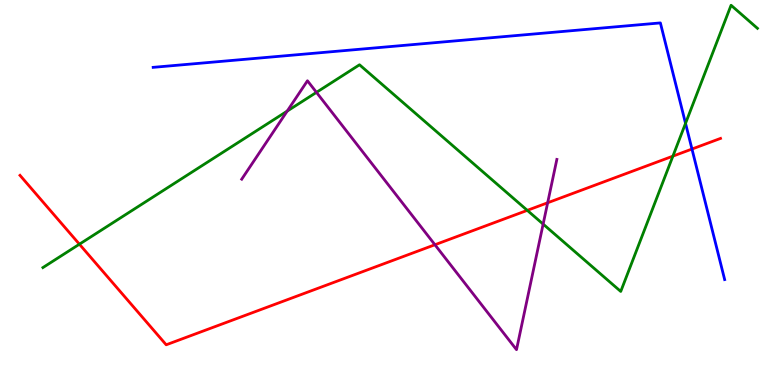[{'lines': ['blue', 'red'], 'intersections': [{'x': 8.93, 'y': 6.13}]}, {'lines': ['green', 'red'], 'intersections': [{'x': 1.02, 'y': 3.66}, {'x': 6.8, 'y': 4.54}, {'x': 8.68, 'y': 5.94}]}, {'lines': ['purple', 'red'], 'intersections': [{'x': 5.61, 'y': 3.64}, {'x': 7.07, 'y': 4.73}]}, {'lines': ['blue', 'green'], 'intersections': [{'x': 8.85, 'y': 6.8}]}, {'lines': ['blue', 'purple'], 'intersections': []}, {'lines': ['green', 'purple'], 'intersections': [{'x': 3.71, 'y': 7.11}, {'x': 4.08, 'y': 7.6}, {'x': 7.01, 'y': 4.18}]}]